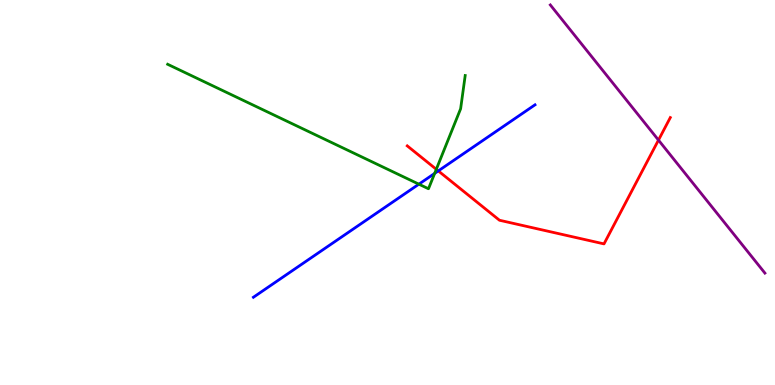[{'lines': ['blue', 'red'], 'intersections': [{'x': 5.66, 'y': 5.56}]}, {'lines': ['green', 'red'], 'intersections': [{'x': 5.63, 'y': 5.6}]}, {'lines': ['purple', 'red'], 'intersections': [{'x': 8.5, 'y': 6.36}]}, {'lines': ['blue', 'green'], 'intersections': [{'x': 5.4, 'y': 5.22}, {'x': 5.61, 'y': 5.5}]}, {'lines': ['blue', 'purple'], 'intersections': []}, {'lines': ['green', 'purple'], 'intersections': []}]